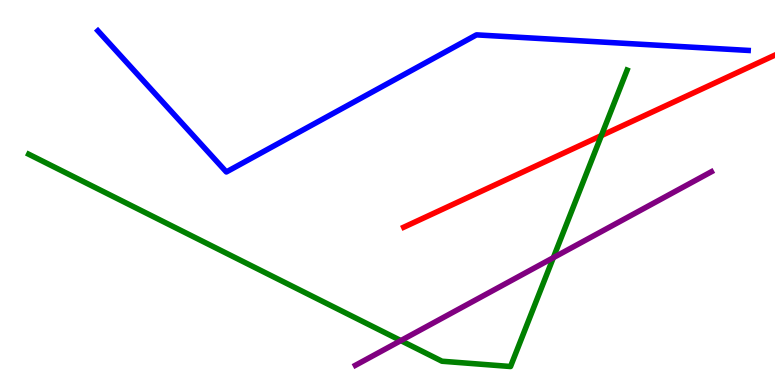[{'lines': ['blue', 'red'], 'intersections': []}, {'lines': ['green', 'red'], 'intersections': [{'x': 7.76, 'y': 6.48}]}, {'lines': ['purple', 'red'], 'intersections': []}, {'lines': ['blue', 'green'], 'intersections': []}, {'lines': ['blue', 'purple'], 'intersections': []}, {'lines': ['green', 'purple'], 'intersections': [{'x': 5.17, 'y': 1.15}, {'x': 7.14, 'y': 3.31}]}]